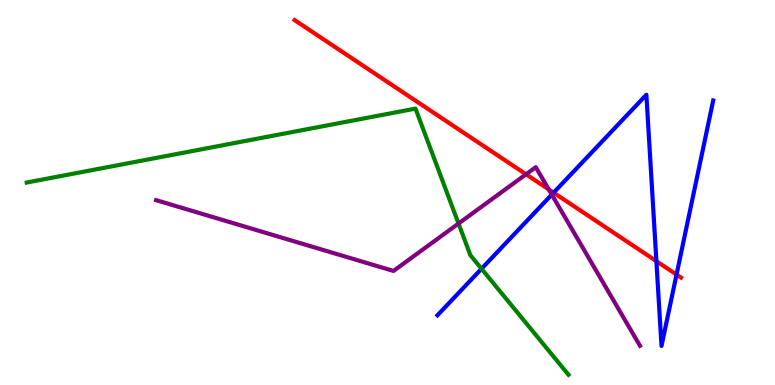[{'lines': ['blue', 'red'], 'intersections': [{'x': 7.14, 'y': 5.0}, {'x': 8.47, 'y': 3.22}, {'x': 8.73, 'y': 2.87}]}, {'lines': ['green', 'red'], 'intersections': []}, {'lines': ['purple', 'red'], 'intersections': [{'x': 6.79, 'y': 5.47}, {'x': 7.08, 'y': 5.08}]}, {'lines': ['blue', 'green'], 'intersections': [{'x': 6.21, 'y': 3.02}]}, {'lines': ['blue', 'purple'], 'intersections': [{'x': 7.12, 'y': 4.95}]}, {'lines': ['green', 'purple'], 'intersections': [{'x': 5.92, 'y': 4.19}]}]